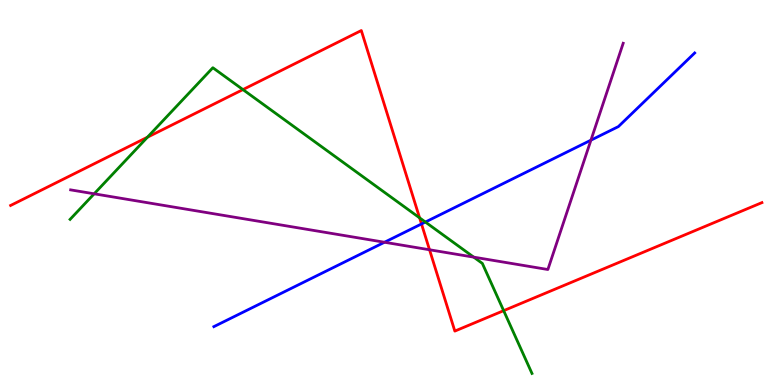[{'lines': ['blue', 'red'], 'intersections': [{'x': 5.44, 'y': 4.18}]}, {'lines': ['green', 'red'], 'intersections': [{'x': 1.9, 'y': 6.44}, {'x': 3.13, 'y': 7.67}, {'x': 5.41, 'y': 4.34}, {'x': 6.5, 'y': 1.93}]}, {'lines': ['purple', 'red'], 'intersections': [{'x': 5.54, 'y': 3.51}]}, {'lines': ['blue', 'green'], 'intersections': [{'x': 5.49, 'y': 4.23}]}, {'lines': ['blue', 'purple'], 'intersections': [{'x': 4.96, 'y': 3.71}, {'x': 7.62, 'y': 6.36}]}, {'lines': ['green', 'purple'], 'intersections': [{'x': 1.22, 'y': 4.97}, {'x': 6.11, 'y': 3.32}]}]